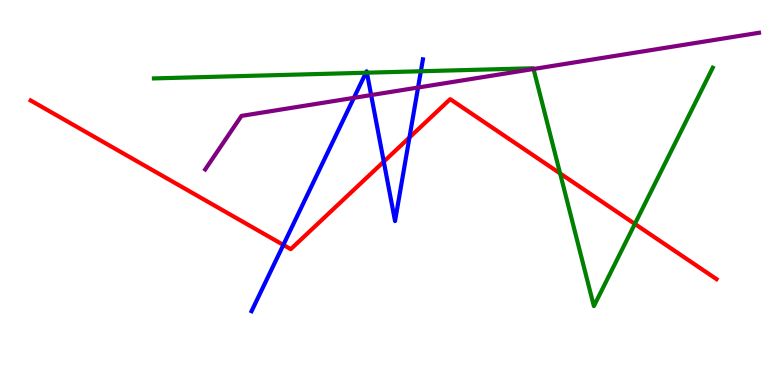[{'lines': ['blue', 'red'], 'intersections': [{'x': 3.66, 'y': 3.64}, {'x': 4.95, 'y': 5.8}, {'x': 5.28, 'y': 6.43}]}, {'lines': ['green', 'red'], 'intersections': [{'x': 7.23, 'y': 5.5}, {'x': 8.19, 'y': 4.18}]}, {'lines': ['purple', 'red'], 'intersections': []}, {'lines': ['blue', 'green'], 'intersections': [{'x': 4.72, 'y': 8.11}, {'x': 4.73, 'y': 8.11}, {'x': 5.43, 'y': 8.15}]}, {'lines': ['blue', 'purple'], 'intersections': [{'x': 4.57, 'y': 7.46}, {'x': 4.79, 'y': 7.53}, {'x': 5.39, 'y': 7.73}]}, {'lines': ['green', 'purple'], 'intersections': [{'x': 6.88, 'y': 8.21}]}]